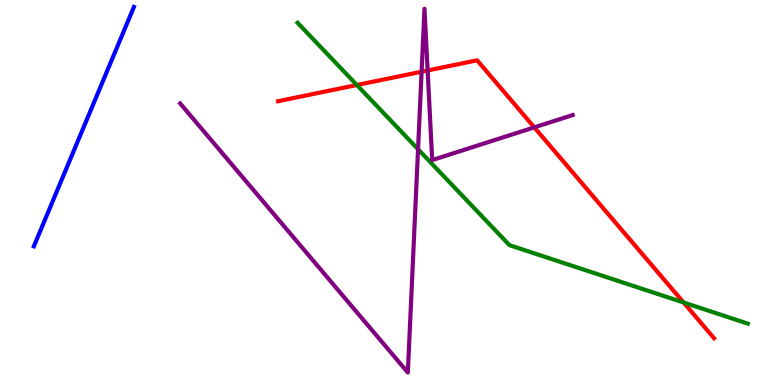[{'lines': ['blue', 'red'], 'intersections': []}, {'lines': ['green', 'red'], 'intersections': [{'x': 4.6, 'y': 7.79}, {'x': 8.82, 'y': 2.14}]}, {'lines': ['purple', 'red'], 'intersections': [{'x': 5.44, 'y': 8.14}, {'x': 5.52, 'y': 8.17}, {'x': 6.89, 'y': 6.69}]}, {'lines': ['blue', 'green'], 'intersections': []}, {'lines': ['blue', 'purple'], 'intersections': []}, {'lines': ['green', 'purple'], 'intersections': [{'x': 5.39, 'y': 6.12}]}]